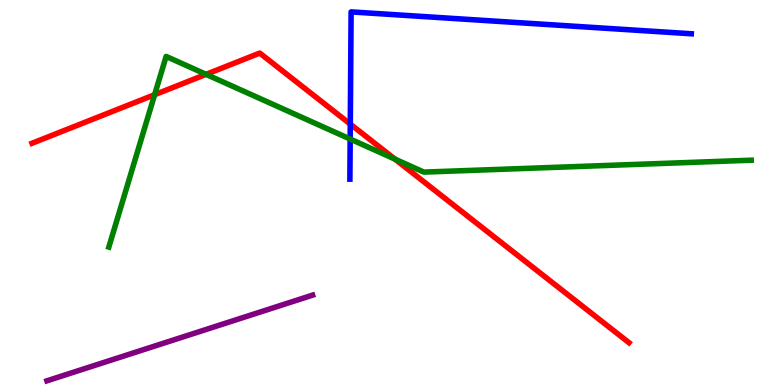[{'lines': ['blue', 'red'], 'intersections': [{'x': 4.52, 'y': 6.78}]}, {'lines': ['green', 'red'], 'intersections': [{'x': 2.0, 'y': 7.54}, {'x': 2.66, 'y': 8.07}, {'x': 5.1, 'y': 5.87}]}, {'lines': ['purple', 'red'], 'intersections': []}, {'lines': ['blue', 'green'], 'intersections': [{'x': 4.52, 'y': 6.39}]}, {'lines': ['blue', 'purple'], 'intersections': []}, {'lines': ['green', 'purple'], 'intersections': []}]